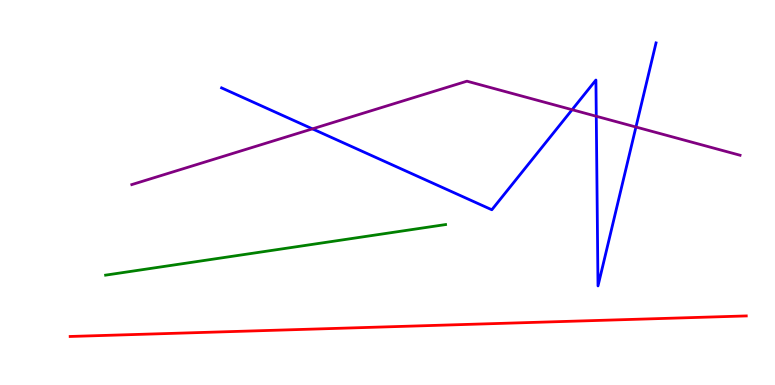[{'lines': ['blue', 'red'], 'intersections': []}, {'lines': ['green', 'red'], 'intersections': []}, {'lines': ['purple', 'red'], 'intersections': []}, {'lines': ['blue', 'green'], 'intersections': []}, {'lines': ['blue', 'purple'], 'intersections': [{'x': 4.03, 'y': 6.65}, {'x': 7.38, 'y': 7.15}, {'x': 7.69, 'y': 6.98}, {'x': 8.21, 'y': 6.7}]}, {'lines': ['green', 'purple'], 'intersections': []}]